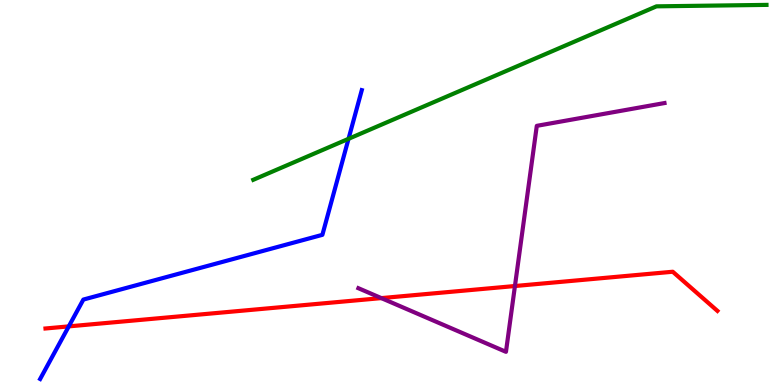[{'lines': ['blue', 'red'], 'intersections': [{'x': 0.887, 'y': 1.52}]}, {'lines': ['green', 'red'], 'intersections': []}, {'lines': ['purple', 'red'], 'intersections': [{'x': 4.92, 'y': 2.26}, {'x': 6.64, 'y': 2.57}]}, {'lines': ['blue', 'green'], 'intersections': [{'x': 4.5, 'y': 6.39}]}, {'lines': ['blue', 'purple'], 'intersections': []}, {'lines': ['green', 'purple'], 'intersections': []}]